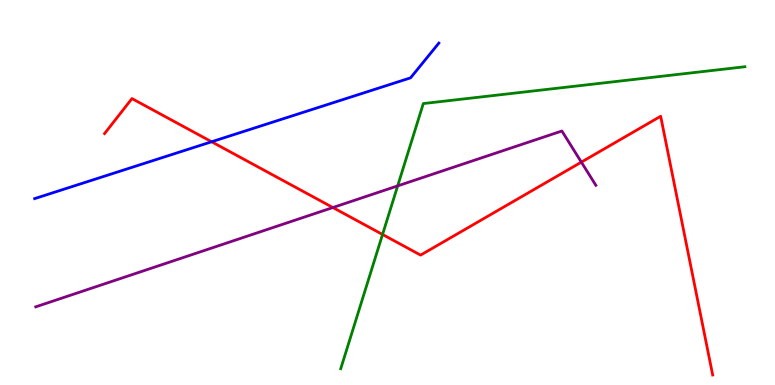[{'lines': ['blue', 'red'], 'intersections': [{'x': 2.73, 'y': 6.32}]}, {'lines': ['green', 'red'], 'intersections': [{'x': 4.94, 'y': 3.91}]}, {'lines': ['purple', 'red'], 'intersections': [{'x': 4.3, 'y': 4.61}, {'x': 7.5, 'y': 5.79}]}, {'lines': ['blue', 'green'], 'intersections': []}, {'lines': ['blue', 'purple'], 'intersections': []}, {'lines': ['green', 'purple'], 'intersections': [{'x': 5.13, 'y': 5.17}]}]